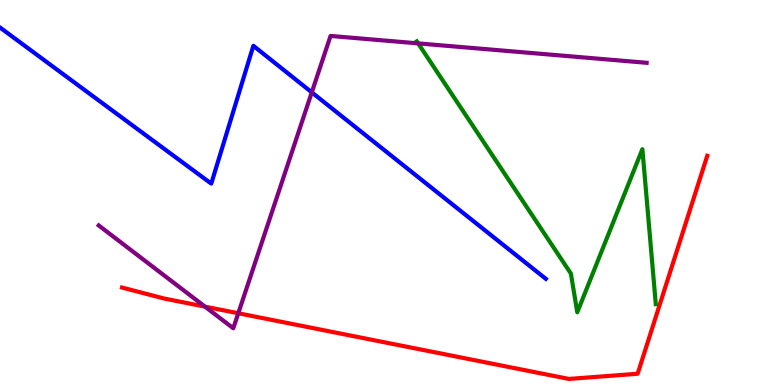[{'lines': ['blue', 'red'], 'intersections': []}, {'lines': ['green', 'red'], 'intersections': []}, {'lines': ['purple', 'red'], 'intersections': [{'x': 2.64, 'y': 2.04}, {'x': 3.07, 'y': 1.86}]}, {'lines': ['blue', 'green'], 'intersections': []}, {'lines': ['blue', 'purple'], 'intersections': [{'x': 4.02, 'y': 7.6}]}, {'lines': ['green', 'purple'], 'intersections': [{'x': 5.4, 'y': 8.87}]}]